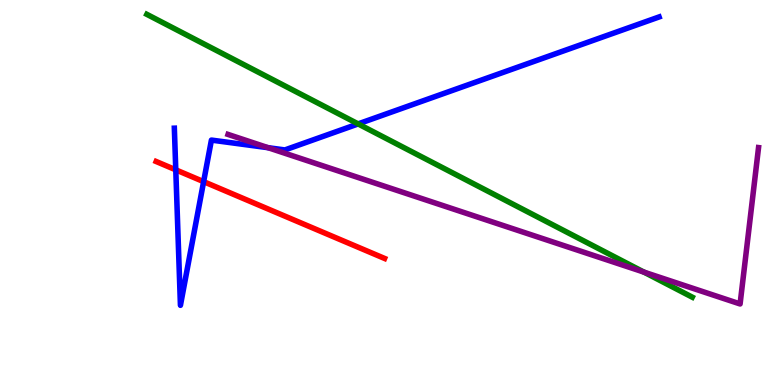[{'lines': ['blue', 'red'], 'intersections': [{'x': 2.27, 'y': 5.59}, {'x': 2.63, 'y': 5.28}]}, {'lines': ['green', 'red'], 'intersections': []}, {'lines': ['purple', 'red'], 'intersections': []}, {'lines': ['blue', 'green'], 'intersections': [{'x': 4.62, 'y': 6.78}]}, {'lines': ['blue', 'purple'], 'intersections': [{'x': 3.46, 'y': 6.16}]}, {'lines': ['green', 'purple'], 'intersections': [{'x': 8.31, 'y': 2.93}]}]